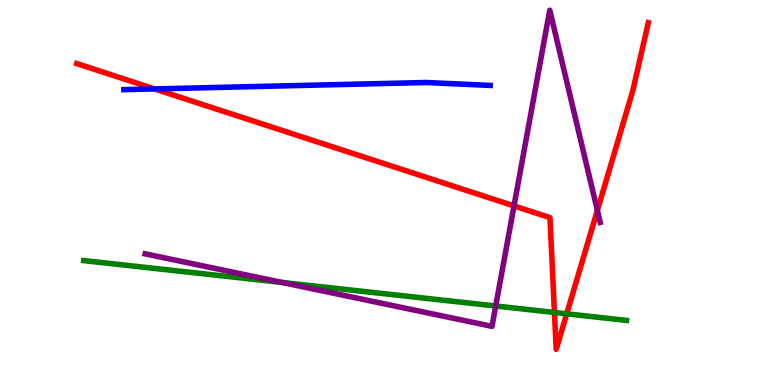[{'lines': ['blue', 'red'], 'intersections': [{'x': 2.0, 'y': 7.69}]}, {'lines': ['green', 'red'], 'intersections': [{'x': 7.15, 'y': 1.88}, {'x': 7.31, 'y': 1.85}]}, {'lines': ['purple', 'red'], 'intersections': [{'x': 6.63, 'y': 4.65}, {'x': 7.71, 'y': 4.54}]}, {'lines': ['blue', 'green'], 'intersections': []}, {'lines': ['blue', 'purple'], 'intersections': []}, {'lines': ['green', 'purple'], 'intersections': [{'x': 3.64, 'y': 2.66}, {'x': 6.4, 'y': 2.05}]}]